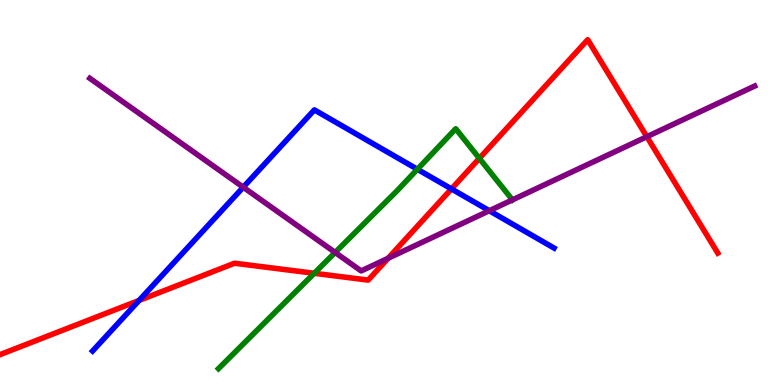[{'lines': ['blue', 'red'], 'intersections': [{'x': 1.79, 'y': 2.2}, {'x': 5.83, 'y': 5.09}]}, {'lines': ['green', 'red'], 'intersections': [{'x': 4.05, 'y': 2.9}, {'x': 6.19, 'y': 5.89}]}, {'lines': ['purple', 'red'], 'intersections': [{'x': 5.01, 'y': 3.29}, {'x': 8.35, 'y': 6.45}]}, {'lines': ['blue', 'green'], 'intersections': [{'x': 5.39, 'y': 5.6}]}, {'lines': ['blue', 'purple'], 'intersections': [{'x': 3.14, 'y': 5.14}, {'x': 6.31, 'y': 4.53}]}, {'lines': ['green', 'purple'], 'intersections': [{'x': 4.32, 'y': 3.44}, {'x': 6.61, 'y': 4.81}]}]